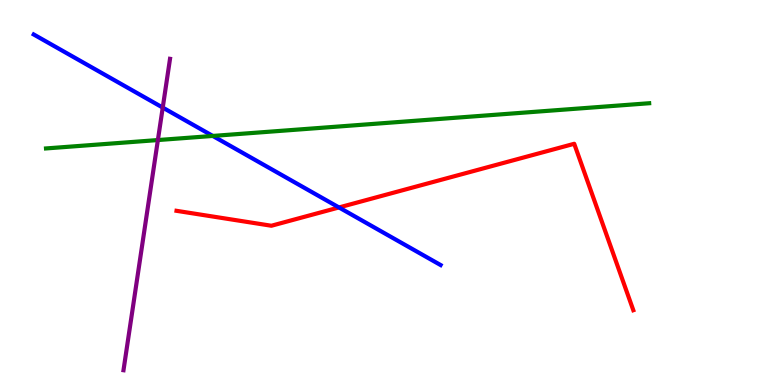[{'lines': ['blue', 'red'], 'intersections': [{'x': 4.37, 'y': 4.61}]}, {'lines': ['green', 'red'], 'intersections': []}, {'lines': ['purple', 'red'], 'intersections': []}, {'lines': ['blue', 'green'], 'intersections': [{'x': 2.75, 'y': 6.47}]}, {'lines': ['blue', 'purple'], 'intersections': [{'x': 2.1, 'y': 7.21}]}, {'lines': ['green', 'purple'], 'intersections': [{'x': 2.04, 'y': 6.36}]}]